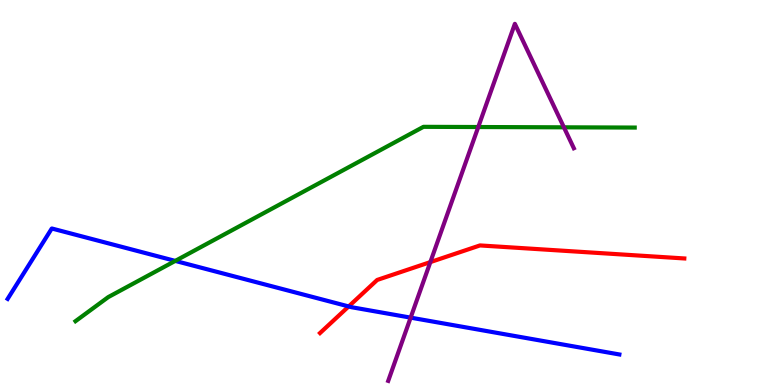[{'lines': ['blue', 'red'], 'intersections': [{'x': 4.5, 'y': 2.04}]}, {'lines': ['green', 'red'], 'intersections': []}, {'lines': ['purple', 'red'], 'intersections': [{'x': 5.55, 'y': 3.19}]}, {'lines': ['blue', 'green'], 'intersections': [{'x': 2.26, 'y': 3.22}]}, {'lines': ['blue', 'purple'], 'intersections': [{'x': 5.3, 'y': 1.75}]}, {'lines': ['green', 'purple'], 'intersections': [{'x': 6.17, 'y': 6.7}, {'x': 7.28, 'y': 6.69}]}]